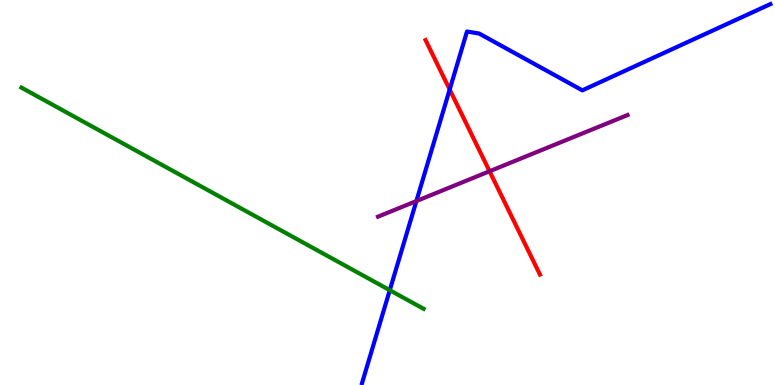[{'lines': ['blue', 'red'], 'intersections': [{'x': 5.8, 'y': 7.67}]}, {'lines': ['green', 'red'], 'intersections': []}, {'lines': ['purple', 'red'], 'intersections': [{'x': 6.32, 'y': 5.55}]}, {'lines': ['blue', 'green'], 'intersections': [{'x': 5.03, 'y': 2.46}]}, {'lines': ['blue', 'purple'], 'intersections': [{'x': 5.37, 'y': 4.78}]}, {'lines': ['green', 'purple'], 'intersections': []}]